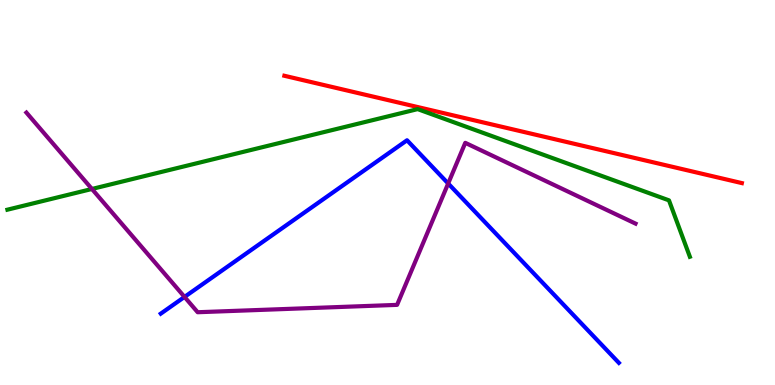[{'lines': ['blue', 'red'], 'intersections': []}, {'lines': ['green', 'red'], 'intersections': []}, {'lines': ['purple', 'red'], 'intersections': []}, {'lines': ['blue', 'green'], 'intersections': []}, {'lines': ['blue', 'purple'], 'intersections': [{'x': 2.38, 'y': 2.29}, {'x': 5.78, 'y': 5.23}]}, {'lines': ['green', 'purple'], 'intersections': [{'x': 1.19, 'y': 5.09}]}]